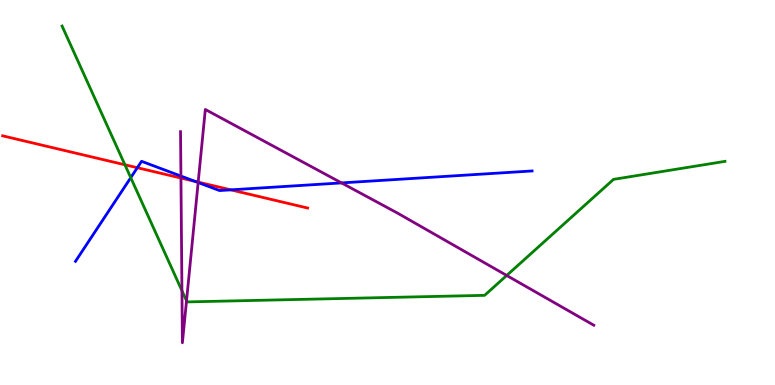[{'lines': ['blue', 'red'], 'intersections': [{'x': 1.77, 'y': 5.64}, {'x': 2.52, 'y': 5.29}, {'x': 2.98, 'y': 5.07}]}, {'lines': ['green', 'red'], 'intersections': [{'x': 1.61, 'y': 5.72}]}, {'lines': ['purple', 'red'], 'intersections': [{'x': 2.33, 'y': 5.38}, {'x': 2.56, 'y': 5.27}]}, {'lines': ['blue', 'green'], 'intersections': [{'x': 1.69, 'y': 5.39}]}, {'lines': ['blue', 'purple'], 'intersections': [{'x': 2.33, 'y': 5.43}, {'x': 2.56, 'y': 5.26}, {'x': 4.41, 'y': 5.25}]}, {'lines': ['green', 'purple'], 'intersections': [{'x': 2.35, 'y': 2.45}, {'x': 2.41, 'y': 2.19}, {'x': 6.54, 'y': 2.85}]}]